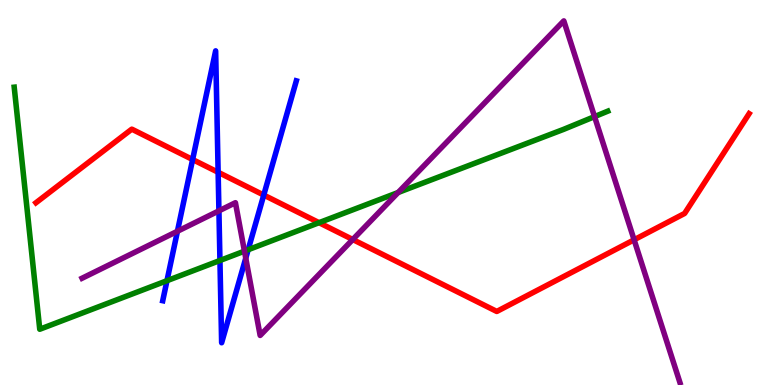[{'lines': ['blue', 'red'], 'intersections': [{'x': 2.49, 'y': 5.86}, {'x': 2.81, 'y': 5.53}, {'x': 3.4, 'y': 4.93}]}, {'lines': ['green', 'red'], 'intersections': [{'x': 4.12, 'y': 4.22}]}, {'lines': ['purple', 'red'], 'intersections': [{'x': 4.55, 'y': 3.78}, {'x': 8.18, 'y': 3.77}]}, {'lines': ['blue', 'green'], 'intersections': [{'x': 2.15, 'y': 2.71}, {'x': 2.84, 'y': 3.23}, {'x': 3.2, 'y': 3.51}]}, {'lines': ['blue', 'purple'], 'intersections': [{'x': 2.29, 'y': 3.99}, {'x': 2.82, 'y': 4.52}, {'x': 3.17, 'y': 3.29}]}, {'lines': ['green', 'purple'], 'intersections': [{'x': 3.15, 'y': 3.48}, {'x': 5.14, 'y': 5.0}, {'x': 7.67, 'y': 6.97}]}]